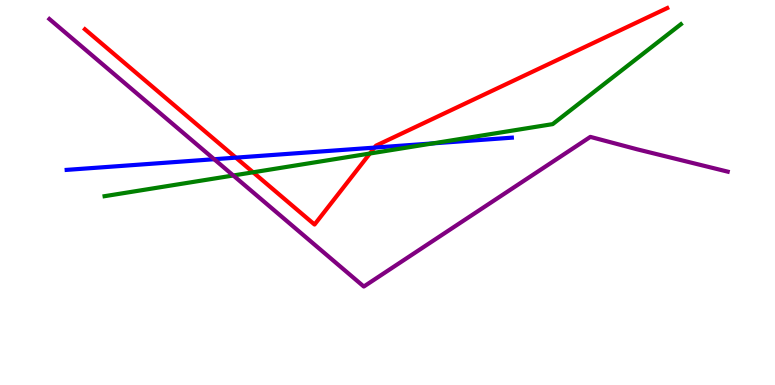[{'lines': ['blue', 'red'], 'intersections': [{'x': 3.04, 'y': 5.91}, {'x': 4.83, 'y': 6.17}]}, {'lines': ['green', 'red'], 'intersections': [{'x': 3.27, 'y': 5.52}, {'x': 4.77, 'y': 6.01}]}, {'lines': ['purple', 'red'], 'intersections': []}, {'lines': ['blue', 'green'], 'intersections': [{'x': 5.59, 'y': 6.28}]}, {'lines': ['blue', 'purple'], 'intersections': [{'x': 2.76, 'y': 5.86}]}, {'lines': ['green', 'purple'], 'intersections': [{'x': 3.01, 'y': 5.44}]}]